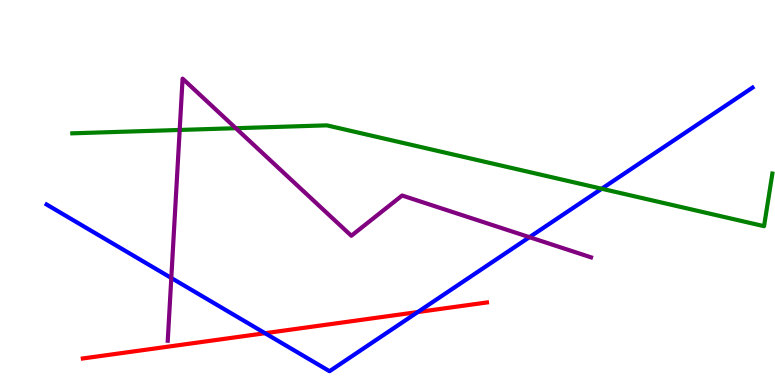[{'lines': ['blue', 'red'], 'intersections': [{'x': 3.42, 'y': 1.35}, {'x': 5.39, 'y': 1.89}]}, {'lines': ['green', 'red'], 'intersections': []}, {'lines': ['purple', 'red'], 'intersections': []}, {'lines': ['blue', 'green'], 'intersections': [{'x': 7.76, 'y': 5.1}]}, {'lines': ['blue', 'purple'], 'intersections': [{'x': 2.21, 'y': 2.78}, {'x': 6.83, 'y': 3.84}]}, {'lines': ['green', 'purple'], 'intersections': [{'x': 2.32, 'y': 6.62}, {'x': 3.04, 'y': 6.67}]}]